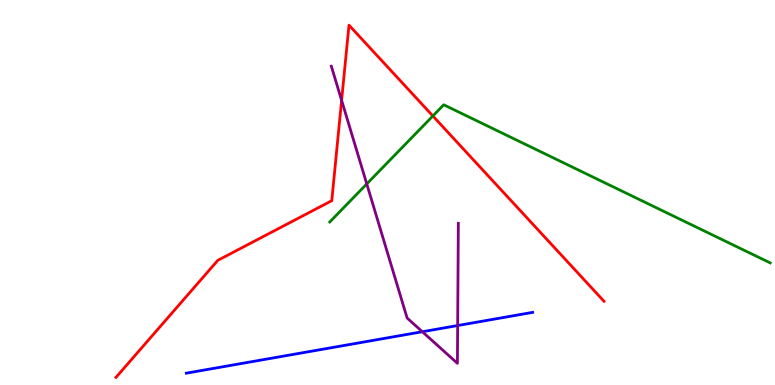[{'lines': ['blue', 'red'], 'intersections': []}, {'lines': ['green', 'red'], 'intersections': [{'x': 5.59, 'y': 6.99}]}, {'lines': ['purple', 'red'], 'intersections': [{'x': 4.41, 'y': 7.39}]}, {'lines': ['blue', 'green'], 'intersections': []}, {'lines': ['blue', 'purple'], 'intersections': [{'x': 5.45, 'y': 1.38}, {'x': 5.91, 'y': 1.54}]}, {'lines': ['green', 'purple'], 'intersections': [{'x': 4.73, 'y': 5.22}]}]